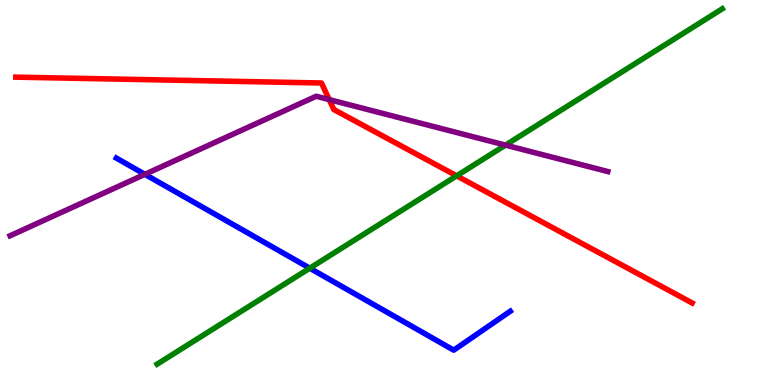[{'lines': ['blue', 'red'], 'intersections': []}, {'lines': ['green', 'red'], 'intersections': [{'x': 5.89, 'y': 5.43}]}, {'lines': ['purple', 'red'], 'intersections': [{'x': 4.25, 'y': 7.41}]}, {'lines': ['blue', 'green'], 'intersections': [{'x': 4.0, 'y': 3.03}]}, {'lines': ['blue', 'purple'], 'intersections': [{'x': 1.87, 'y': 5.47}]}, {'lines': ['green', 'purple'], 'intersections': [{'x': 6.52, 'y': 6.23}]}]